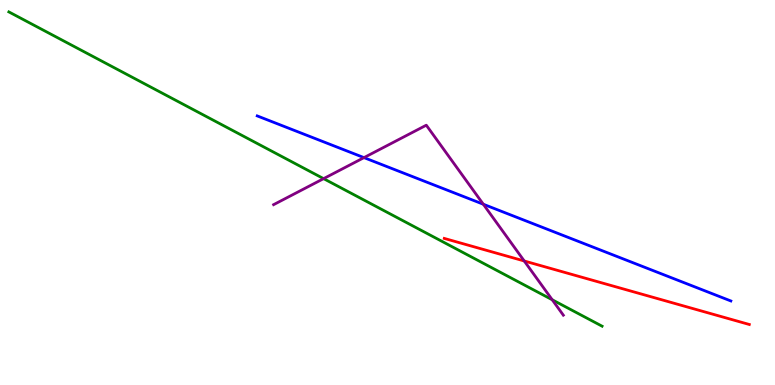[{'lines': ['blue', 'red'], 'intersections': []}, {'lines': ['green', 'red'], 'intersections': []}, {'lines': ['purple', 'red'], 'intersections': [{'x': 6.76, 'y': 3.22}]}, {'lines': ['blue', 'green'], 'intersections': []}, {'lines': ['blue', 'purple'], 'intersections': [{'x': 4.7, 'y': 5.91}, {'x': 6.24, 'y': 4.7}]}, {'lines': ['green', 'purple'], 'intersections': [{'x': 4.18, 'y': 5.36}, {'x': 7.13, 'y': 2.21}]}]